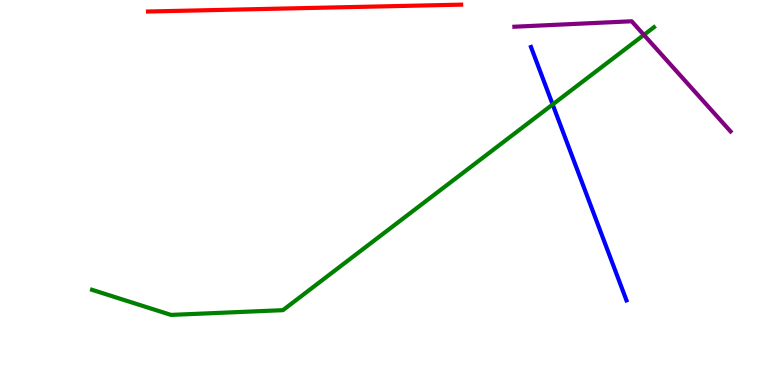[{'lines': ['blue', 'red'], 'intersections': []}, {'lines': ['green', 'red'], 'intersections': []}, {'lines': ['purple', 'red'], 'intersections': []}, {'lines': ['blue', 'green'], 'intersections': [{'x': 7.13, 'y': 7.29}]}, {'lines': ['blue', 'purple'], 'intersections': []}, {'lines': ['green', 'purple'], 'intersections': [{'x': 8.31, 'y': 9.09}]}]